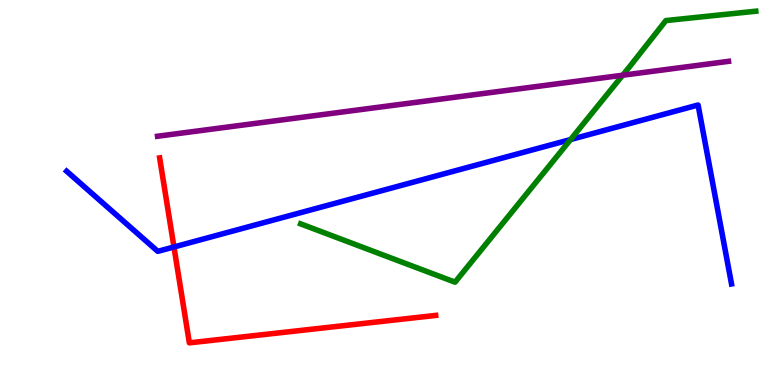[{'lines': ['blue', 'red'], 'intersections': [{'x': 2.24, 'y': 3.59}]}, {'lines': ['green', 'red'], 'intersections': []}, {'lines': ['purple', 'red'], 'intersections': []}, {'lines': ['blue', 'green'], 'intersections': [{'x': 7.36, 'y': 6.38}]}, {'lines': ['blue', 'purple'], 'intersections': []}, {'lines': ['green', 'purple'], 'intersections': [{'x': 8.03, 'y': 8.05}]}]